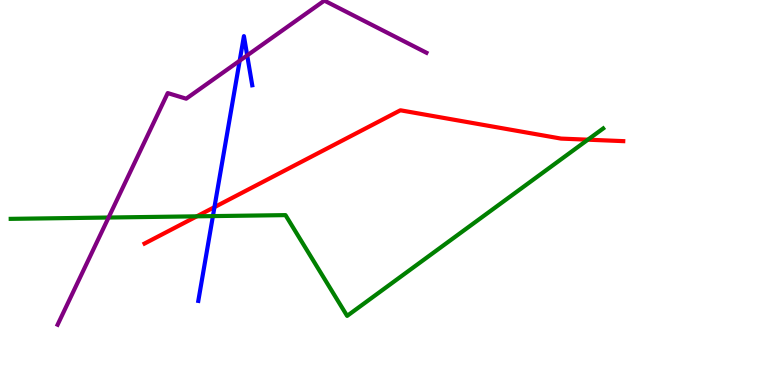[{'lines': ['blue', 'red'], 'intersections': [{'x': 2.77, 'y': 4.62}]}, {'lines': ['green', 'red'], 'intersections': [{'x': 2.54, 'y': 4.38}, {'x': 7.59, 'y': 6.37}]}, {'lines': ['purple', 'red'], 'intersections': []}, {'lines': ['blue', 'green'], 'intersections': [{'x': 2.75, 'y': 4.39}]}, {'lines': ['blue', 'purple'], 'intersections': [{'x': 3.09, 'y': 8.42}, {'x': 3.19, 'y': 8.56}]}, {'lines': ['green', 'purple'], 'intersections': [{'x': 1.4, 'y': 4.35}]}]